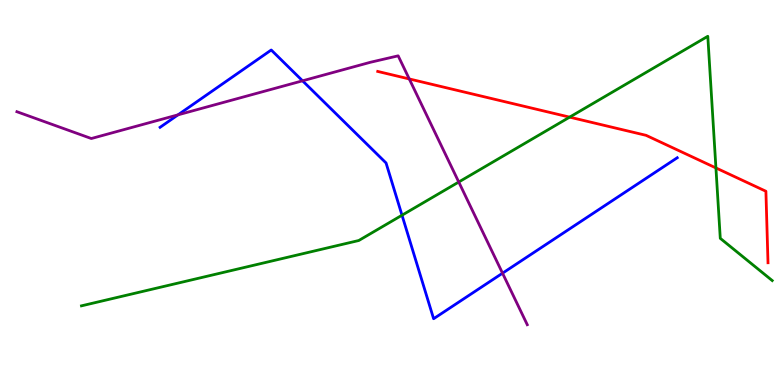[{'lines': ['blue', 'red'], 'intersections': []}, {'lines': ['green', 'red'], 'intersections': [{'x': 7.35, 'y': 6.96}, {'x': 9.24, 'y': 5.64}]}, {'lines': ['purple', 'red'], 'intersections': [{'x': 5.28, 'y': 7.95}]}, {'lines': ['blue', 'green'], 'intersections': [{'x': 5.19, 'y': 4.41}]}, {'lines': ['blue', 'purple'], 'intersections': [{'x': 2.3, 'y': 7.02}, {'x': 3.9, 'y': 7.9}, {'x': 6.48, 'y': 2.9}]}, {'lines': ['green', 'purple'], 'intersections': [{'x': 5.92, 'y': 5.27}]}]